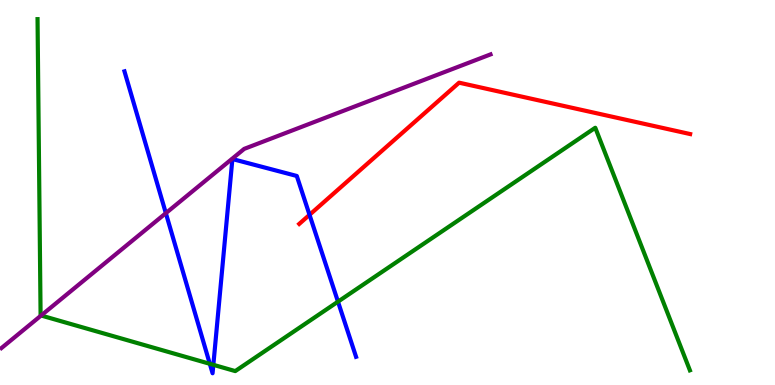[{'lines': ['blue', 'red'], 'intersections': [{'x': 3.99, 'y': 4.42}]}, {'lines': ['green', 'red'], 'intersections': []}, {'lines': ['purple', 'red'], 'intersections': []}, {'lines': ['blue', 'green'], 'intersections': [{'x': 2.71, 'y': 0.55}, {'x': 2.75, 'y': 0.524}, {'x': 4.36, 'y': 2.16}]}, {'lines': ['blue', 'purple'], 'intersections': [{'x': 2.14, 'y': 4.46}]}, {'lines': ['green', 'purple'], 'intersections': [{'x': 0.531, 'y': 1.8}]}]